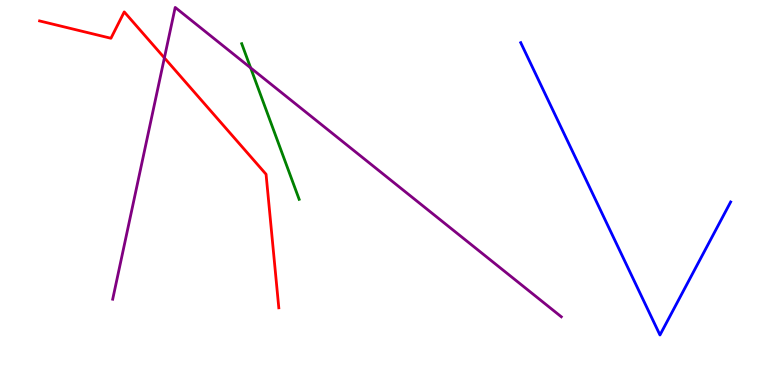[{'lines': ['blue', 'red'], 'intersections': []}, {'lines': ['green', 'red'], 'intersections': []}, {'lines': ['purple', 'red'], 'intersections': [{'x': 2.12, 'y': 8.5}]}, {'lines': ['blue', 'green'], 'intersections': []}, {'lines': ['blue', 'purple'], 'intersections': []}, {'lines': ['green', 'purple'], 'intersections': [{'x': 3.23, 'y': 8.24}]}]